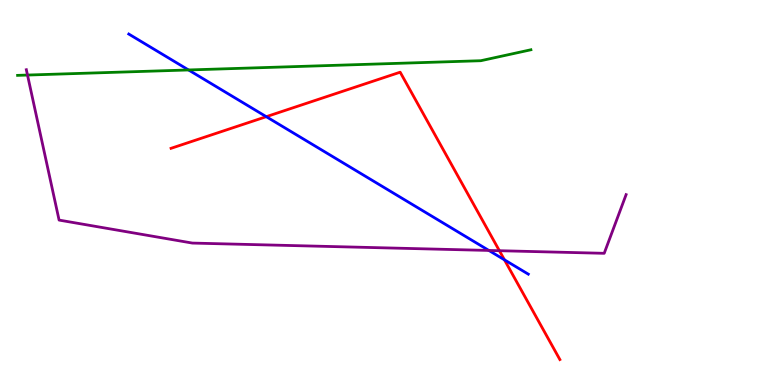[{'lines': ['blue', 'red'], 'intersections': [{'x': 3.44, 'y': 6.97}, {'x': 6.51, 'y': 3.25}]}, {'lines': ['green', 'red'], 'intersections': []}, {'lines': ['purple', 'red'], 'intersections': [{'x': 6.44, 'y': 3.49}]}, {'lines': ['blue', 'green'], 'intersections': [{'x': 2.43, 'y': 8.18}]}, {'lines': ['blue', 'purple'], 'intersections': [{'x': 6.31, 'y': 3.49}]}, {'lines': ['green', 'purple'], 'intersections': [{'x': 0.355, 'y': 8.05}]}]